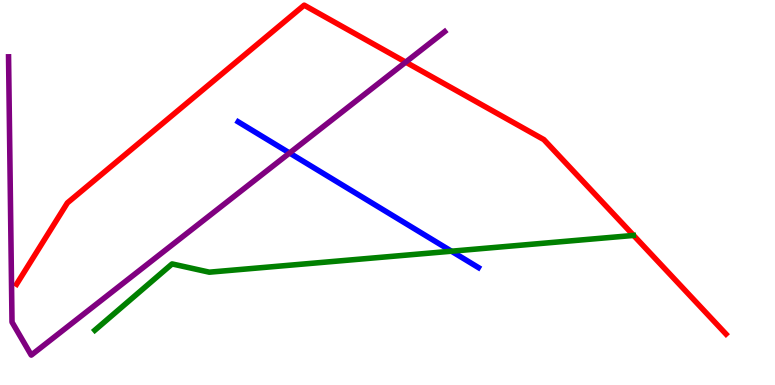[{'lines': ['blue', 'red'], 'intersections': []}, {'lines': ['green', 'red'], 'intersections': []}, {'lines': ['purple', 'red'], 'intersections': [{'x': 5.24, 'y': 8.39}]}, {'lines': ['blue', 'green'], 'intersections': [{'x': 5.83, 'y': 3.48}]}, {'lines': ['blue', 'purple'], 'intersections': [{'x': 3.74, 'y': 6.03}]}, {'lines': ['green', 'purple'], 'intersections': []}]